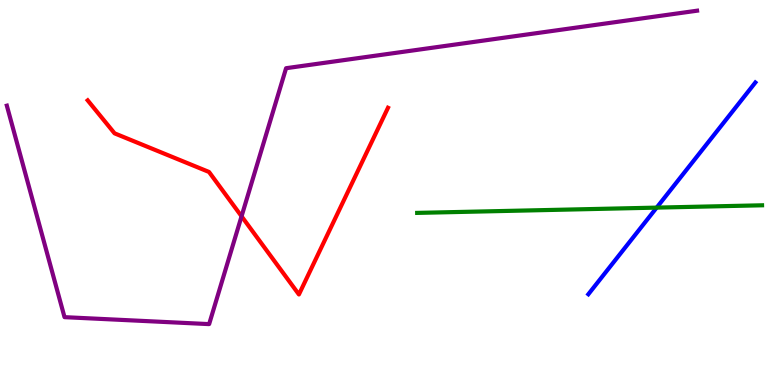[{'lines': ['blue', 'red'], 'intersections': []}, {'lines': ['green', 'red'], 'intersections': []}, {'lines': ['purple', 'red'], 'intersections': [{'x': 3.12, 'y': 4.38}]}, {'lines': ['blue', 'green'], 'intersections': [{'x': 8.47, 'y': 4.61}]}, {'lines': ['blue', 'purple'], 'intersections': []}, {'lines': ['green', 'purple'], 'intersections': []}]